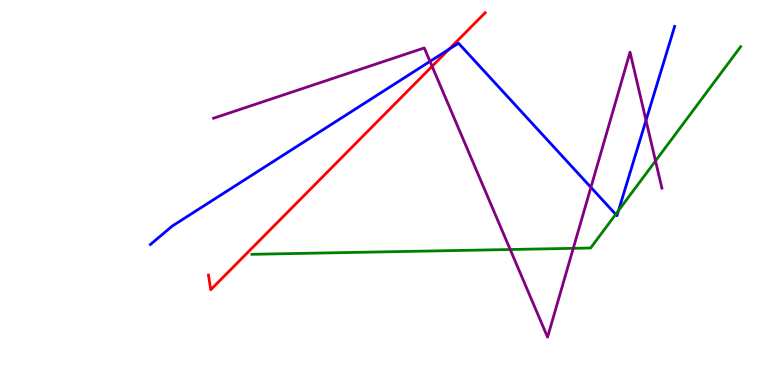[{'lines': ['blue', 'red'], 'intersections': [{'x': 5.79, 'y': 8.72}]}, {'lines': ['green', 'red'], 'intersections': []}, {'lines': ['purple', 'red'], 'intersections': [{'x': 5.58, 'y': 8.28}]}, {'lines': ['blue', 'green'], 'intersections': [{'x': 7.94, 'y': 4.43}, {'x': 7.98, 'y': 4.53}]}, {'lines': ['blue', 'purple'], 'intersections': [{'x': 5.55, 'y': 8.41}, {'x': 7.62, 'y': 5.13}, {'x': 8.34, 'y': 6.87}]}, {'lines': ['green', 'purple'], 'intersections': [{'x': 6.58, 'y': 3.52}, {'x': 7.4, 'y': 3.55}, {'x': 8.46, 'y': 5.82}]}]